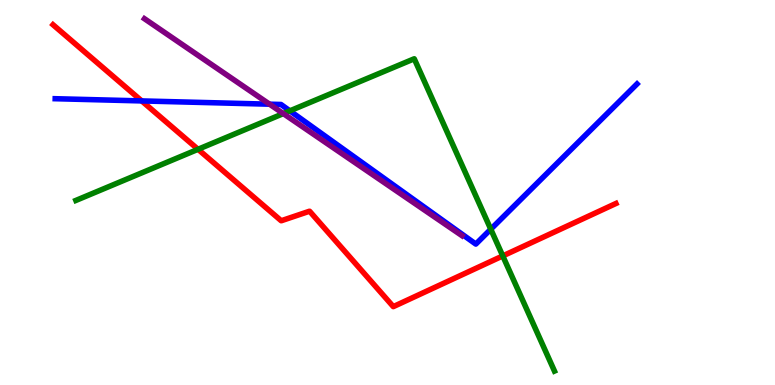[{'lines': ['blue', 'red'], 'intersections': [{'x': 1.83, 'y': 7.38}]}, {'lines': ['green', 'red'], 'intersections': [{'x': 2.56, 'y': 6.12}, {'x': 6.49, 'y': 3.35}]}, {'lines': ['purple', 'red'], 'intersections': []}, {'lines': ['blue', 'green'], 'intersections': [{'x': 3.74, 'y': 7.12}, {'x': 6.33, 'y': 4.05}]}, {'lines': ['blue', 'purple'], 'intersections': [{'x': 3.48, 'y': 7.29}]}, {'lines': ['green', 'purple'], 'intersections': [{'x': 3.66, 'y': 7.05}]}]